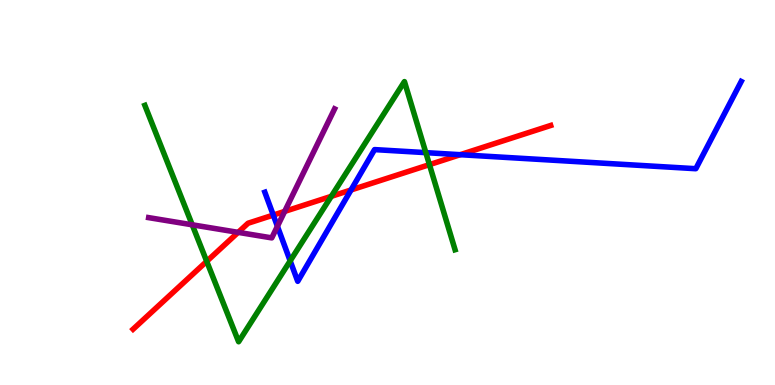[{'lines': ['blue', 'red'], 'intersections': [{'x': 3.53, 'y': 4.41}, {'x': 4.53, 'y': 5.07}, {'x': 5.94, 'y': 5.98}]}, {'lines': ['green', 'red'], 'intersections': [{'x': 2.67, 'y': 3.21}, {'x': 4.27, 'y': 4.9}, {'x': 5.54, 'y': 5.72}]}, {'lines': ['purple', 'red'], 'intersections': [{'x': 3.07, 'y': 3.96}, {'x': 3.67, 'y': 4.51}]}, {'lines': ['blue', 'green'], 'intersections': [{'x': 3.74, 'y': 3.22}, {'x': 5.49, 'y': 6.04}]}, {'lines': ['blue', 'purple'], 'intersections': [{'x': 3.58, 'y': 4.12}]}, {'lines': ['green', 'purple'], 'intersections': [{'x': 2.48, 'y': 4.16}]}]